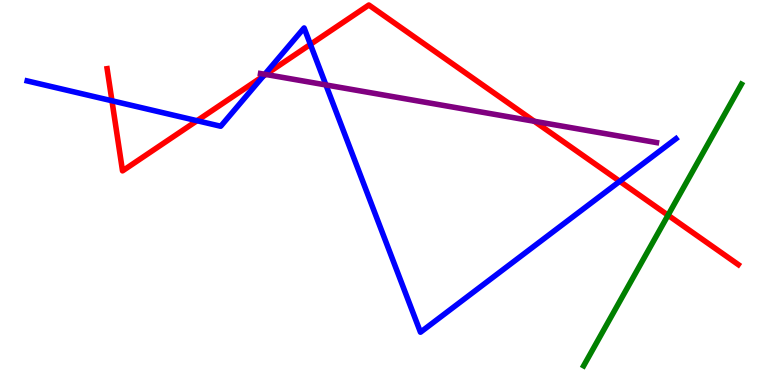[{'lines': ['blue', 'red'], 'intersections': [{'x': 1.44, 'y': 7.38}, {'x': 2.54, 'y': 6.86}, {'x': 3.4, 'y': 8.02}, {'x': 4.01, 'y': 8.85}, {'x': 8.0, 'y': 5.29}]}, {'lines': ['green', 'red'], 'intersections': [{'x': 8.62, 'y': 4.41}]}, {'lines': ['purple', 'red'], 'intersections': [{'x': 3.43, 'y': 8.07}, {'x': 6.89, 'y': 6.85}]}, {'lines': ['blue', 'green'], 'intersections': []}, {'lines': ['blue', 'purple'], 'intersections': [{'x': 3.42, 'y': 8.07}, {'x': 4.21, 'y': 7.79}]}, {'lines': ['green', 'purple'], 'intersections': []}]